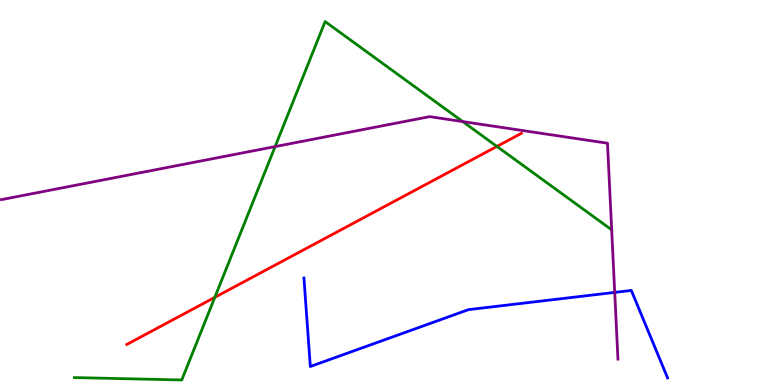[{'lines': ['blue', 'red'], 'intersections': []}, {'lines': ['green', 'red'], 'intersections': [{'x': 2.77, 'y': 2.28}, {'x': 6.41, 'y': 6.2}]}, {'lines': ['purple', 'red'], 'intersections': []}, {'lines': ['blue', 'green'], 'intersections': []}, {'lines': ['blue', 'purple'], 'intersections': [{'x': 7.93, 'y': 2.41}]}, {'lines': ['green', 'purple'], 'intersections': [{'x': 3.55, 'y': 6.19}, {'x': 5.97, 'y': 6.84}]}]